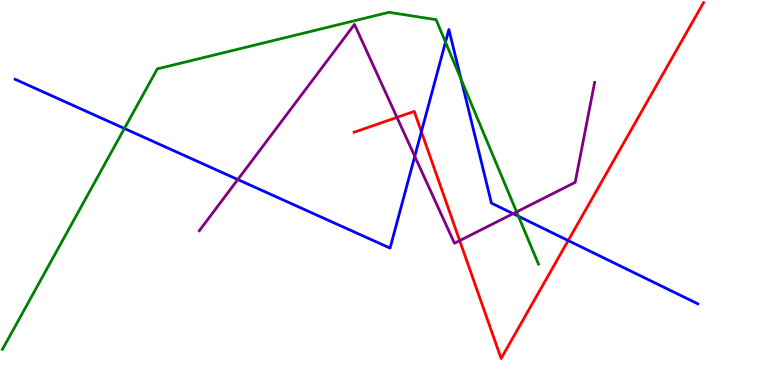[{'lines': ['blue', 'red'], 'intersections': [{'x': 5.44, 'y': 6.58}, {'x': 7.33, 'y': 3.75}]}, {'lines': ['green', 'red'], 'intersections': []}, {'lines': ['purple', 'red'], 'intersections': [{'x': 5.12, 'y': 6.95}, {'x': 5.93, 'y': 3.75}]}, {'lines': ['blue', 'green'], 'intersections': [{'x': 1.61, 'y': 6.66}, {'x': 5.75, 'y': 8.91}, {'x': 5.95, 'y': 7.94}, {'x': 6.69, 'y': 4.38}]}, {'lines': ['blue', 'purple'], 'intersections': [{'x': 3.07, 'y': 5.34}, {'x': 5.35, 'y': 5.94}, {'x': 6.62, 'y': 4.45}]}, {'lines': ['green', 'purple'], 'intersections': [{'x': 6.67, 'y': 4.5}]}]